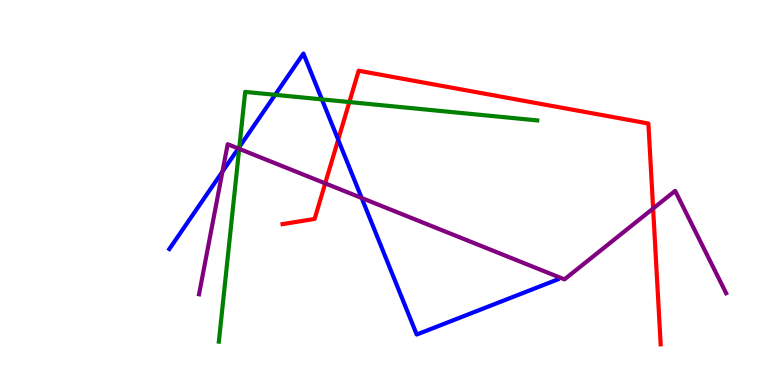[{'lines': ['blue', 'red'], 'intersections': [{'x': 4.36, 'y': 6.37}]}, {'lines': ['green', 'red'], 'intersections': [{'x': 4.51, 'y': 7.35}]}, {'lines': ['purple', 'red'], 'intersections': [{'x': 4.2, 'y': 5.24}, {'x': 8.43, 'y': 4.58}]}, {'lines': ['blue', 'green'], 'intersections': [{'x': 3.09, 'y': 6.18}, {'x': 3.55, 'y': 7.54}, {'x': 4.15, 'y': 7.42}]}, {'lines': ['blue', 'purple'], 'intersections': [{'x': 2.87, 'y': 5.54}, {'x': 3.08, 'y': 6.14}, {'x': 4.67, 'y': 4.86}]}, {'lines': ['green', 'purple'], 'intersections': [{'x': 3.09, 'y': 6.13}]}]